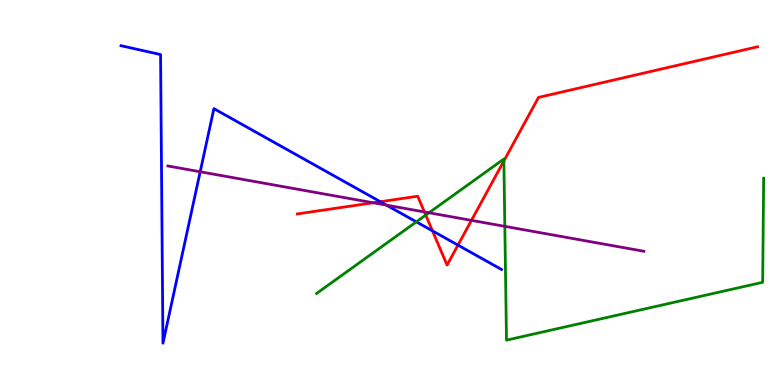[{'lines': ['blue', 'red'], 'intersections': [{'x': 4.91, 'y': 4.76}, {'x': 5.58, 'y': 4.0}, {'x': 5.91, 'y': 3.63}]}, {'lines': ['green', 'red'], 'intersections': [{'x': 5.49, 'y': 4.41}, {'x': 6.5, 'y': 5.82}]}, {'lines': ['purple', 'red'], 'intersections': [{'x': 4.82, 'y': 4.73}, {'x': 5.48, 'y': 4.49}, {'x': 6.08, 'y': 4.28}]}, {'lines': ['blue', 'green'], 'intersections': [{'x': 5.37, 'y': 4.24}]}, {'lines': ['blue', 'purple'], 'intersections': [{'x': 2.58, 'y': 5.54}, {'x': 4.99, 'y': 4.67}]}, {'lines': ['green', 'purple'], 'intersections': [{'x': 5.54, 'y': 4.47}, {'x': 6.51, 'y': 4.12}]}]